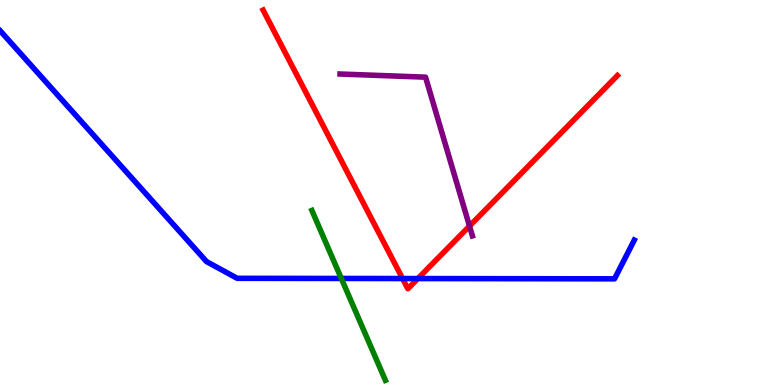[{'lines': ['blue', 'red'], 'intersections': [{'x': 5.19, 'y': 2.77}, {'x': 5.39, 'y': 2.76}]}, {'lines': ['green', 'red'], 'intersections': []}, {'lines': ['purple', 'red'], 'intersections': [{'x': 6.06, 'y': 4.13}]}, {'lines': ['blue', 'green'], 'intersections': [{'x': 4.4, 'y': 2.77}]}, {'lines': ['blue', 'purple'], 'intersections': []}, {'lines': ['green', 'purple'], 'intersections': []}]